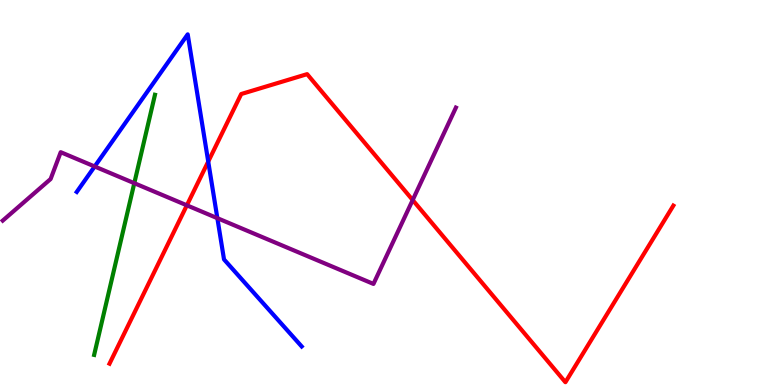[{'lines': ['blue', 'red'], 'intersections': [{'x': 2.69, 'y': 5.8}]}, {'lines': ['green', 'red'], 'intersections': []}, {'lines': ['purple', 'red'], 'intersections': [{'x': 2.41, 'y': 4.67}, {'x': 5.32, 'y': 4.8}]}, {'lines': ['blue', 'green'], 'intersections': []}, {'lines': ['blue', 'purple'], 'intersections': [{'x': 1.22, 'y': 5.68}, {'x': 2.8, 'y': 4.33}]}, {'lines': ['green', 'purple'], 'intersections': [{'x': 1.73, 'y': 5.24}]}]